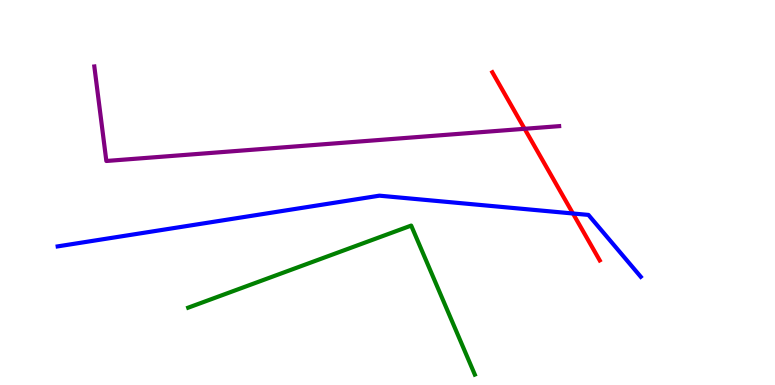[{'lines': ['blue', 'red'], 'intersections': [{'x': 7.39, 'y': 4.45}]}, {'lines': ['green', 'red'], 'intersections': []}, {'lines': ['purple', 'red'], 'intersections': [{'x': 6.77, 'y': 6.65}]}, {'lines': ['blue', 'green'], 'intersections': []}, {'lines': ['blue', 'purple'], 'intersections': []}, {'lines': ['green', 'purple'], 'intersections': []}]